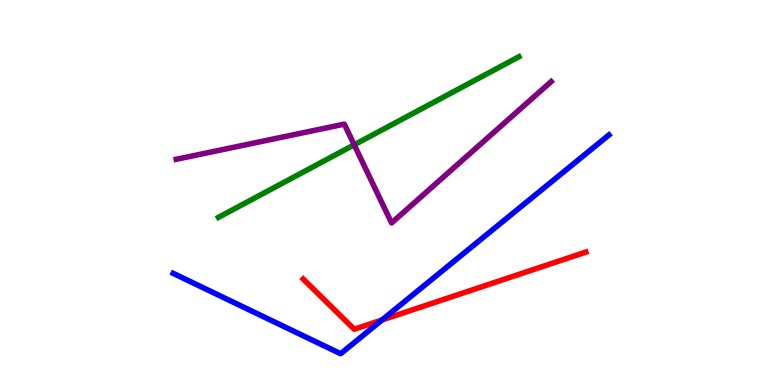[{'lines': ['blue', 'red'], 'intersections': [{'x': 4.93, 'y': 1.69}]}, {'lines': ['green', 'red'], 'intersections': []}, {'lines': ['purple', 'red'], 'intersections': []}, {'lines': ['blue', 'green'], 'intersections': []}, {'lines': ['blue', 'purple'], 'intersections': []}, {'lines': ['green', 'purple'], 'intersections': [{'x': 4.57, 'y': 6.24}]}]